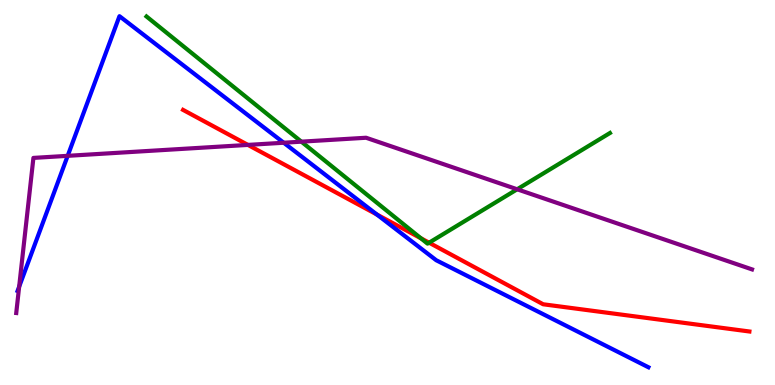[{'lines': ['blue', 'red'], 'intersections': [{'x': 4.86, 'y': 4.43}]}, {'lines': ['green', 'red'], 'intersections': [{'x': 5.43, 'y': 3.81}, {'x': 5.54, 'y': 3.7}]}, {'lines': ['purple', 'red'], 'intersections': [{'x': 3.2, 'y': 6.24}]}, {'lines': ['blue', 'green'], 'intersections': []}, {'lines': ['blue', 'purple'], 'intersections': [{'x': 0.247, 'y': 2.55}, {'x': 0.873, 'y': 5.95}, {'x': 3.66, 'y': 6.29}]}, {'lines': ['green', 'purple'], 'intersections': [{'x': 3.89, 'y': 6.32}, {'x': 6.67, 'y': 5.08}]}]